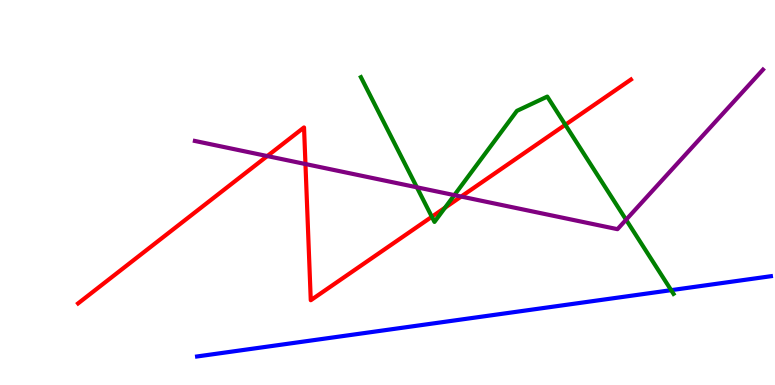[{'lines': ['blue', 'red'], 'intersections': []}, {'lines': ['green', 'red'], 'intersections': [{'x': 5.57, 'y': 4.37}, {'x': 5.74, 'y': 4.61}, {'x': 7.29, 'y': 6.76}]}, {'lines': ['purple', 'red'], 'intersections': [{'x': 3.45, 'y': 5.95}, {'x': 3.94, 'y': 5.74}, {'x': 5.95, 'y': 4.89}]}, {'lines': ['blue', 'green'], 'intersections': [{'x': 8.66, 'y': 2.46}]}, {'lines': ['blue', 'purple'], 'intersections': []}, {'lines': ['green', 'purple'], 'intersections': [{'x': 5.38, 'y': 5.14}, {'x': 5.86, 'y': 4.93}, {'x': 8.08, 'y': 4.29}]}]